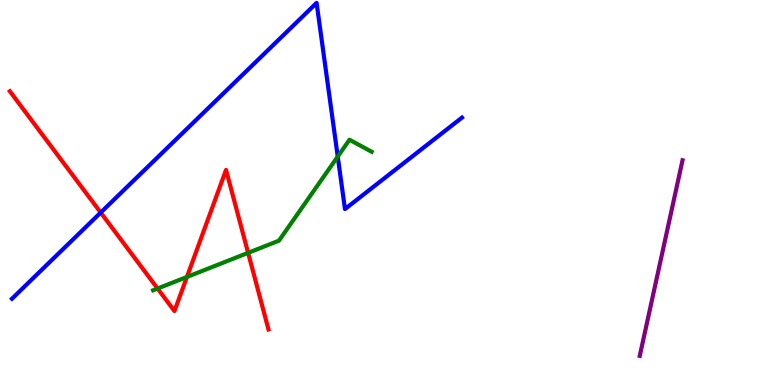[{'lines': ['blue', 'red'], 'intersections': [{'x': 1.3, 'y': 4.48}]}, {'lines': ['green', 'red'], 'intersections': [{'x': 2.03, 'y': 2.51}, {'x': 2.41, 'y': 2.81}, {'x': 3.2, 'y': 3.43}]}, {'lines': ['purple', 'red'], 'intersections': []}, {'lines': ['blue', 'green'], 'intersections': [{'x': 4.36, 'y': 5.93}]}, {'lines': ['blue', 'purple'], 'intersections': []}, {'lines': ['green', 'purple'], 'intersections': []}]